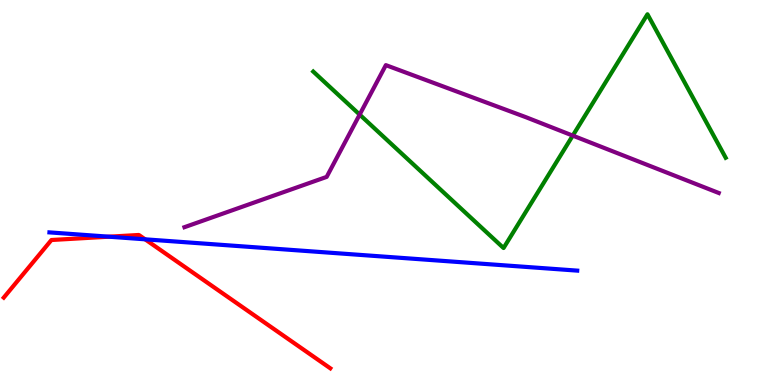[{'lines': ['blue', 'red'], 'intersections': [{'x': 1.41, 'y': 3.85}, {'x': 1.87, 'y': 3.78}]}, {'lines': ['green', 'red'], 'intersections': []}, {'lines': ['purple', 'red'], 'intersections': []}, {'lines': ['blue', 'green'], 'intersections': []}, {'lines': ['blue', 'purple'], 'intersections': []}, {'lines': ['green', 'purple'], 'intersections': [{'x': 4.64, 'y': 7.02}, {'x': 7.39, 'y': 6.48}]}]